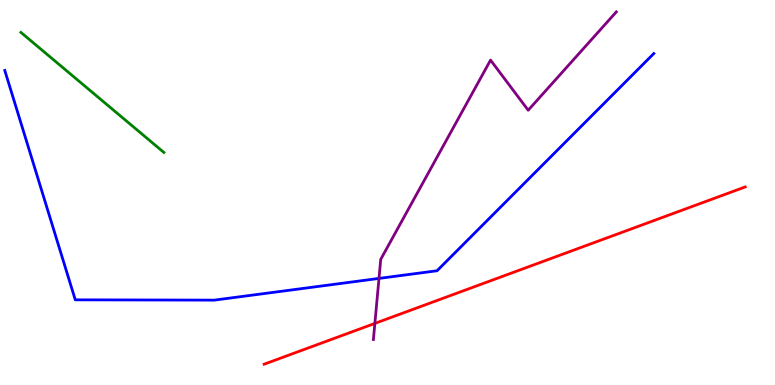[{'lines': ['blue', 'red'], 'intersections': []}, {'lines': ['green', 'red'], 'intersections': []}, {'lines': ['purple', 'red'], 'intersections': [{'x': 4.84, 'y': 1.6}]}, {'lines': ['blue', 'green'], 'intersections': []}, {'lines': ['blue', 'purple'], 'intersections': [{'x': 4.89, 'y': 2.77}]}, {'lines': ['green', 'purple'], 'intersections': []}]